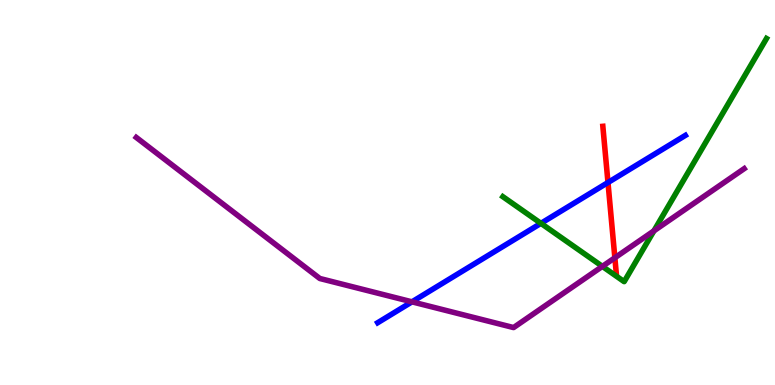[{'lines': ['blue', 'red'], 'intersections': [{'x': 7.84, 'y': 5.26}]}, {'lines': ['green', 'red'], 'intersections': []}, {'lines': ['purple', 'red'], 'intersections': [{'x': 7.93, 'y': 3.3}]}, {'lines': ['blue', 'green'], 'intersections': [{'x': 6.98, 'y': 4.2}]}, {'lines': ['blue', 'purple'], 'intersections': [{'x': 5.32, 'y': 2.16}]}, {'lines': ['green', 'purple'], 'intersections': [{'x': 7.77, 'y': 3.08}, {'x': 8.44, 'y': 4.0}]}]